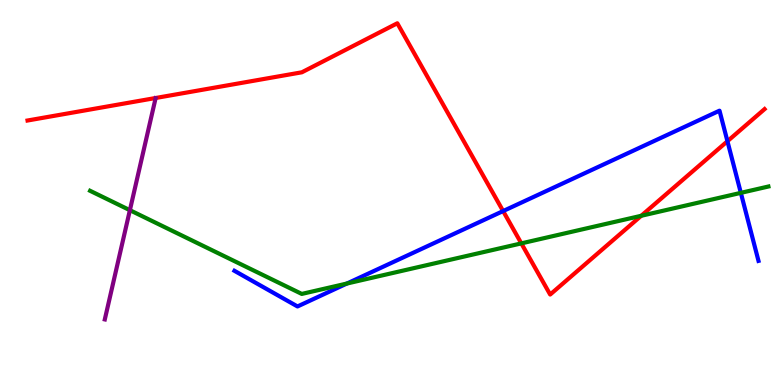[{'lines': ['blue', 'red'], 'intersections': [{'x': 6.49, 'y': 4.52}, {'x': 9.39, 'y': 6.33}]}, {'lines': ['green', 'red'], 'intersections': [{'x': 6.73, 'y': 3.68}, {'x': 8.27, 'y': 4.4}]}, {'lines': ['purple', 'red'], 'intersections': []}, {'lines': ['blue', 'green'], 'intersections': [{'x': 4.48, 'y': 2.64}, {'x': 9.56, 'y': 4.99}]}, {'lines': ['blue', 'purple'], 'intersections': []}, {'lines': ['green', 'purple'], 'intersections': [{'x': 1.68, 'y': 4.54}]}]